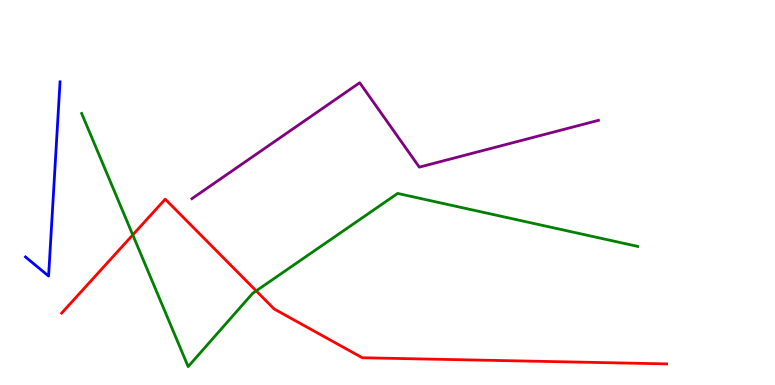[{'lines': ['blue', 'red'], 'intersections': []}, {'lines': ['green', 'red'], 'intersections': [{'x': 1.71, 'y': 3.9}, {'x': 3.31, 'y': 2.44}]}, {'lines': ['purple', 'red'], 'intersections': []}, {'lines': ['blue', 'green'], 'intersections': []}, {'lines': ['blue', 'purple'], 'intersections': []}, {'lines': ['green', 'purple'], 'intersections': []}]